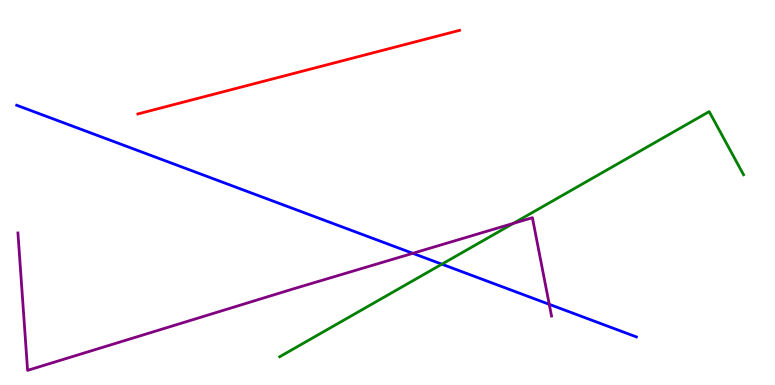[{'lines': ['blue', 'red'], 'intersections': []}, {'lines': ['green', 'red'], 'intersections': []}, {'lines': ['purple', 'red'], 'intersections': []}, {'lines': ['blue', 'green'], 'intersections': [{'x': 5.7, 'y': 3.14}]}, {'lines': ['blue', 'purple'], 'intersections': [{'x': 5.33, 'y': 3.42}, {'x': 7.09, 'y': 2.1}]}, {'lines': ['green', 'purple'], 'intersections': [{'x': 6.62, 'y': 4.2}]}]